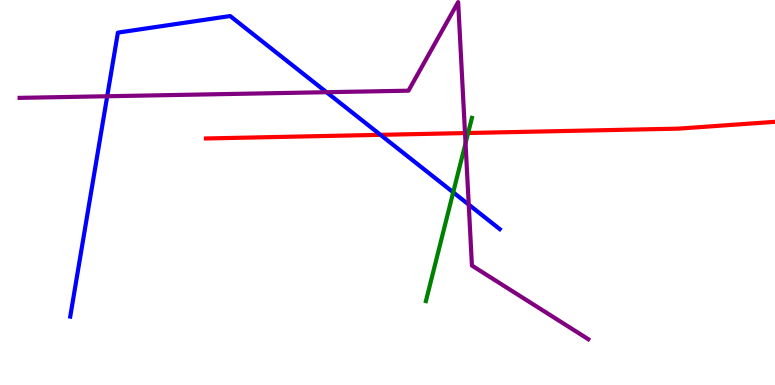[{'lines': ['blue', 'red'], 'intersections': [{'x': 4.91, 'y': 6.5}]}, {'lines': ['green', 'red'], 'intersections': [{'x': 6.04, 'y': 6.55}]}, {'lines': ['purple', 'red'], 'intersections': [{'x': 6.0, 'y': 6.54}]}, {'lines': ['blue', 'green'], 'intersections': [{'x': 5.85, 'y': 5.0}]}, {'lines': ['blue', 'purple'], 'intersections': [{'x': 1.38, 'y': 7.5}, {'x': 4.21, 'y': 7.61}, {'x': 6.05, 'y': 4.69}]}, {'lines': ['green', 'purple'], 'intersections': [{'x': 6.01, 'y': 6.28}]}]